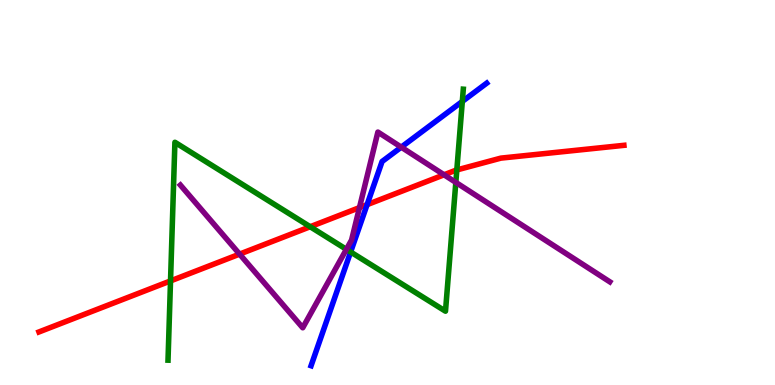[{'lines': ['blue', 'red'], 'intersections': [{'x': 4.74, 'y': 4.68}]}, {'lines': ['green', 'red'], 'intersections': [{'x': 2.2, 'y': 2.7}, {'x': 4.0, 'y': 4.11}, {'x': 5.89, 'y': 5.59}]}, {'lines': ['purple', 'red'], 'intersections': [{'x': 3.09, 'y': 3.4}, {'x': 4.64, 'y': 4.61}, {'x': 5.73, 'y': 5.46}]}, {'lines': ['blue', 'green'], 'intersections': [{'x': 4.52, 'y': 3.46}, {'x': 5.97, 'y': 7.37}]}, {'lines': ['blue', 'purple'], 'intersections': [{'x': 5.18, 'y': 6.18}]}, {'lines': ['green', 'purple'], 'intersections': [{'x': 4.47, 'y': 3.52}, {'x': 5.88, 'y': 5.26}]}]